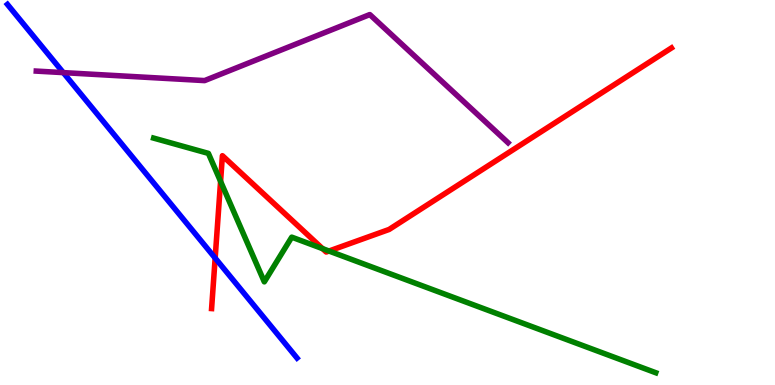[{'lines': ['blue', 'red'], 'intersections': [{'x': 2.78, 'y': 3.3}]}, {'lines': ['green', 'red'], 'intersections': [{'x': 2.85, 'y': 5.29}, {'x': 4.16, 'y': 3.54}, {'x': 4.24, 'y': 3.48}]}, {'lines': ['purple', 'red'], 'intersections': []}, {'lines': ['blue', 'green'], 'intersections': []}, {'lines': ['blue', 'purple'], 'intersections': [{'x': 0.817, 'y': 8.11}]}, {'lines': ['green', 'purple'], 'intersections': []}]